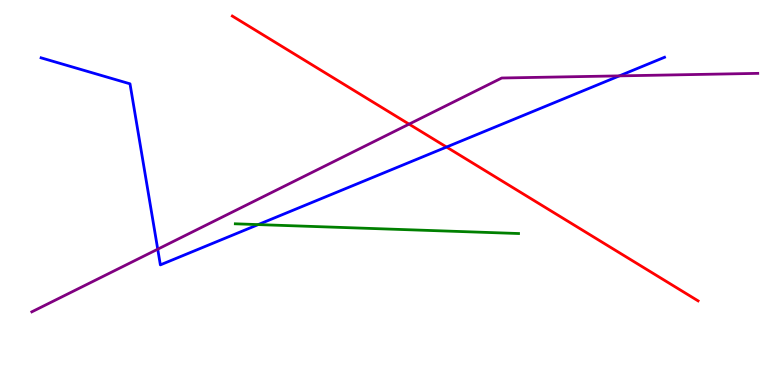[{'lines': ['blue', 'red'], 'intersections': [{'x': 5.76, 'y': 6.18}]}, {'lines': ['green', 'red'], 'intersections': []}, {'lines': ['purple', 'red'], 'intersections': [{'x': 5.28, 'y': 6.78}]}, {'lines': ['blue', 'green'], 'intersections': [{'x': 3.33, 'y': 4.17}]}, {'lines': ['blue', 'purple'], 'intersections': [{'x': 2.04, 'y': 3.53}, {'x': 7.99, 'y': 8.03}]}, {'lines': ['green', 'purple'], 'intersections': []}]